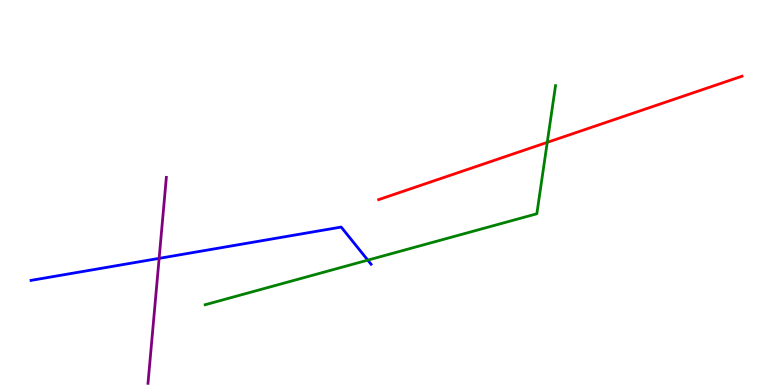[{'lines': ['blue', 'red'], 'intersections': []}, {'lines': ['green', 'red'], 'intersections': [{'x': 7.06, 'y': 6.3}]}, {'lines': ['purple', 'red'], 'intersections': []}, {'lines': ['blue', 'green'], 'intersections': [{'x': 4.75, 'y': 3.24}]}, {'lines': ['blue', 'purple'], 'intersections': [{'x': 2.05, 'y': 3.29}]}, {'lines': ['green', 'purple'], 'intersections': []}]